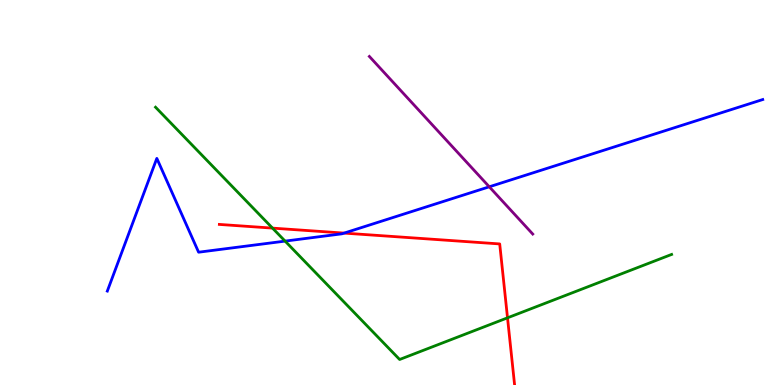[{'lines': ['blue', 'red'], 'intersections': [{'x': 4.44, 'y': 3.95}]}, {'lines': ['green', 'red'], 'intersections': [{'x': 3.52, 'y': 4.07}, {'x': 6.55, 'y': 1.74}]}, {'lines': ['purple', 'red'], 'intersections': []}, {'lines': ['blue', 'green'], 'intersections': [{'x': 3.68, 'y': 3.74}]}, {'lines': ['blue', 'purple'], 'intersections': [{'x': 6.31, 'y': 5.15}]}, {'lines': ['green', 'purple'], 'intersections': []}]